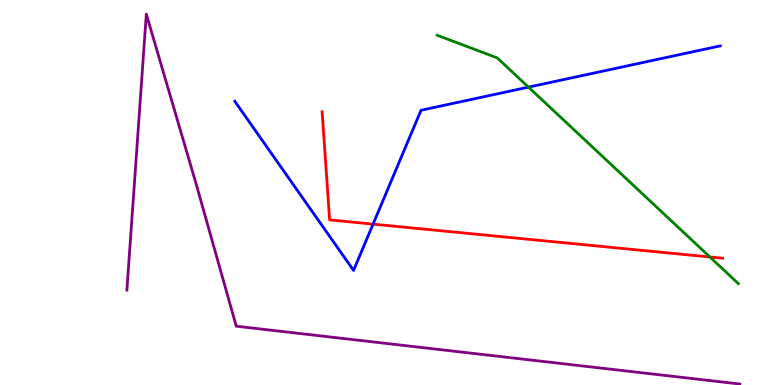[{'lines': ['blue', 'red'], 'intersections': [{'x': 4.81, 'y': 4.18}]}, {'lines': ['green', 'red'], 'intersections': [{'x': 9.16, 'y': 3.32}]}, {'lines': ['purple', 'red'], 'intersections': []}, {'lines': ['blue', 'green'], 'intersections': [{'x': 6.82, 'y': 7.74}]}, {'lines': ['blue', 'purple'], 'intersections': []}, {'lines': ['green', 'purple'], 'intersections': []}]